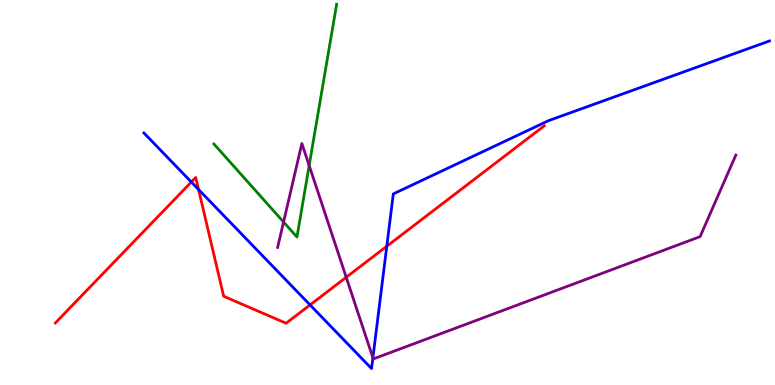[{'lines': ['blue', 'red'], 'intersections': [{'x': 2.47, 'y': 5.27}, {'x': 2.56, 'y': 5.08}, {'x': 4.0, 'y': 2.08}, {'x': 4.99, 'y': 3.6}]}, {'lines': ['green', 'red'], 'intersections': []}, {'lines': ['purple', 'red'], 'intersections': [{'x': 4.47, 'y': 2.8}]}, {'lines': ['blue', 'green'], 'intersections': []}, {'lines': ['blue', 'purple'], 'intersections': [{'x': 4.81, 'y': 0.708}]}, {'lines': ['green', 'purple'], 'intersections': [{'x': 3.66, 'y': 4.23}, {'x': 3.99, 'y': 5.7}]}]